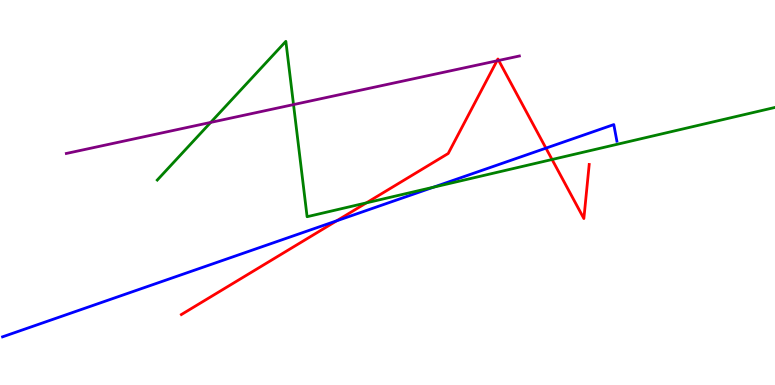[{'lines': ['blue', 'red'], 'intersections': [{'x': 4.34, 'y': 4.26}, {'x': 7.04, 'y': 6.15}]}, {'lines': ['green', 'red'], 'intersections': [{'x': 4.73, 'y': 4.73}, {'x': 7.12, 'y': 5.86}]}, {'lines': ['purple', 'red'], 'intersections': [{'x': 6.41, 'y': 8.42}, {'x': 6.43, 'y': 8.43}]}, {'lines': ['blue', 'green'], 'intersections': [{'x': 5.59, 'y': 5.14}]}, {'lines': ['blue', 'purple'], 'intersections': []}, {'lines': ['green', 'purple'], 'intersections': [{'x': 2.72, 'y': 6.82}, {'x': 3.79, 'y': 7.28}]}]